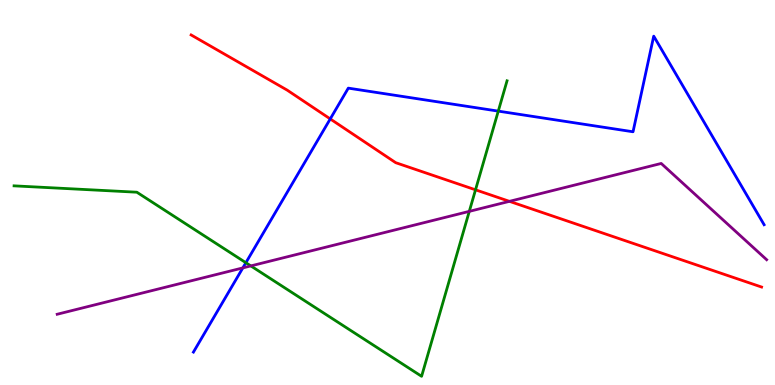[{'lines': ['blue', 'red'], 'intersections': [{'x': 4.26, 'y': 6.91}]}, {'lines': ['green', 'red'], 'intersections': [{'x': 6.14, 'y': 5.07}]}, {'lines': ['purple', 'red'], 'intersections': [{'x': 6.57, 'y': 4.77}]}, {'lines': ['blue', 'green'], 'intersections': [{'x': 3.17, 'y': 3.18}, {'x': 6.43, 'y': 7.11}]}, {'lines': ['blue', 'purple'], 'intersections': [{'x': 3.13, 'y': 3.04}]}, {'lines': ['green', 'purple'], 'intersections': [{'x': 3.24, 'y': 3.09}, {'x': 6.06, 'y': 4.51}]}]